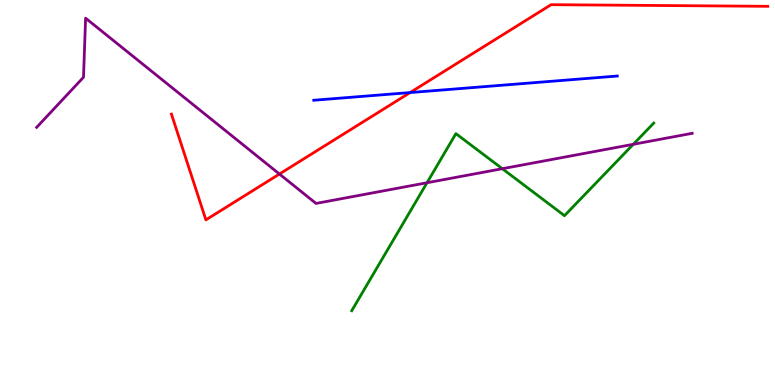[{'lines': ['blue', 'red'], 'intersections': [{'x': 5.29, 'y': 7.6}]}, {'lines': ['green', 'red'], 'intersections': []}, {'lines': ['purple', 'red'], 'intersections': [{'x': 3.61, 'y': 5.48}]}, {'lines': ['blue', 'green'], 'intersections': []}, {'lines': ['blue', 'purple'], 'intersections': []}, {'lines': ['green', 'purple'], 'intersections': [{'x': 5.51, 'y': 5.25}, {'x': 6.48, 'y': 5.62}, {'x': 8.17, 'y': 6.25}]}]